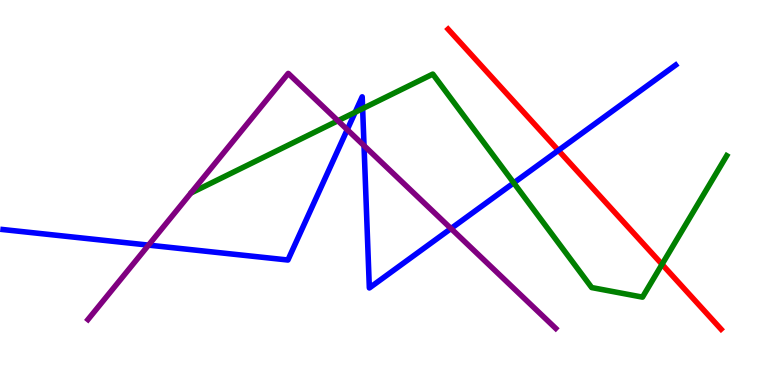[{'lines': ['blue', 'red'], 'intersections': [{'x': 7.2, 'y': 6.09}]}, {'lines': ['green', 'red'], 'intersections': [{'x': 8.54, 'y': 3.13}]}, {'lines': ['purple', 'red'], 'intersections': []}, {'lines': ['blue', 'green'], 'intersections': [{'x': 4.58, 'y': 7.08}, {'x': 4.68, 'y': 7.18}, {'x': 6.63, 'y': 5.25}]}, {'lines': ['blue', 'purple'], 'intersections': [{'x': 1.92, 'y': 3.63}, {'x': 4.48, 'y': 6.63}, {'x': 4.7, 'y': 6.22}, {'x': 5.82, 'y': 4.06}]}, {'lines': ['green', 'purple'], 'intersections': [{'x': 4.36, 'y': 6.86}]}]